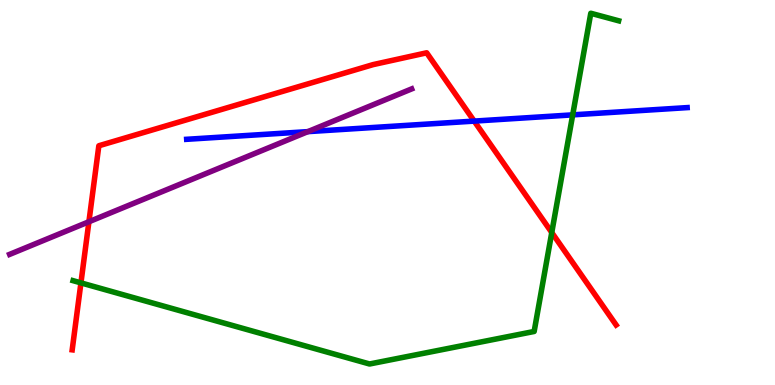[{'lines': ['blue', 'red'], 'intersections': [{'x': 6.12, 'y': 6.85}]}, {'lines': ['green', 'red'], 'intersections': [{'x': 1.04, 'y': 2.65}, {'x': 7.12, 'y': 3.96}]}, {'lines': ['purple', 'red'], 'intersections': [{'x': 1.15, 'y': 4.24}]}, {'lines': ['blue', 'green'], 'intersections': [{'x': 7.39, 'y': 7.02}]}, {'lines': ['blue', 'purple'], 'intersections': [{'x': 3.97, 'y': 6.58}]}, {'lines': ['green', 'purple'], 'intersections': []}]